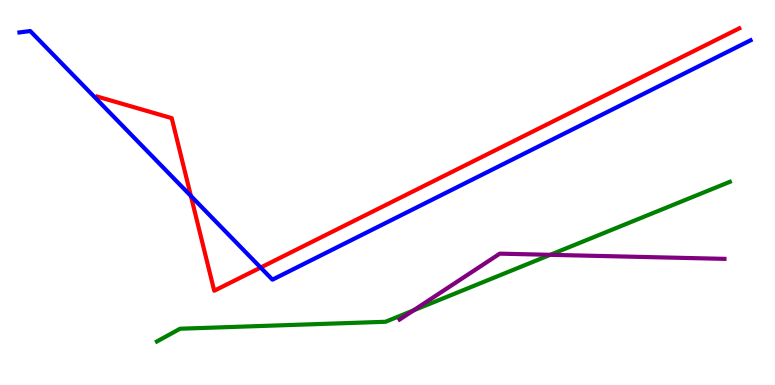[{'lines': ['blue', 'red'], 'intersections': [{'x': 2.46, 'y': 4.91}, {'x': 3.36, 'y': 3.05}]}, {'lines': ['green', 'red'], 'intersections': []}, {'lines': ['purple', 'red'], 'intersections': []}, {'lines': ['blue', 'green'], 'intersections': []}, {'lines': ['blue', 'purple'], 'intersections': []}, {'lines': ['green', 'purple'], 'intersections': [{'x': 5.33, 'y': 1.94}, {'x': 7.1, 'y': 3.38}]}]